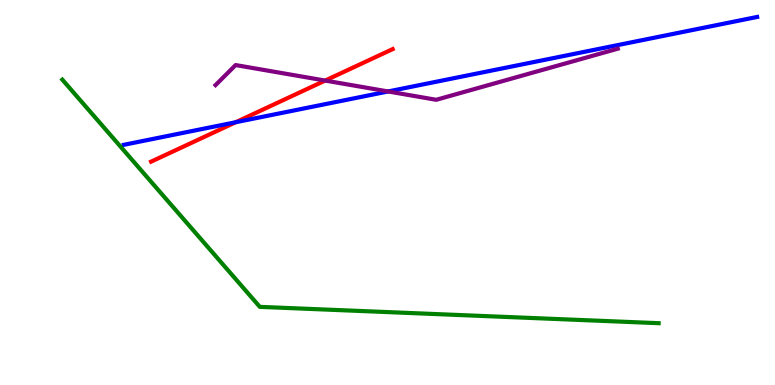[{'lines': ['blue', 'red'], 'intersections': [{'x': 3.04, 'y': 6.83}]}, {'lines': ['green', 'red'], 'intersections': []}, {'lines': ['purple', 'red'], 'intersections': [{'x': 4.2, 'y': 7.91}]}, {'lines': ['blue', 'green'], 'intersections': []}, {'lines': ['blue', 'purple'], 'intersections': [{'x': 5.01, 'y': 7.62}]}, {'lines': ['green', 'purple'], 'intersections': []}]